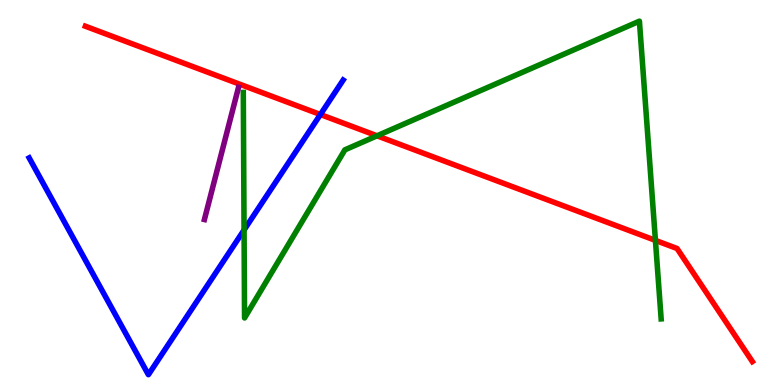[{'lines': ['blue', 'red'], 'intersections': [{'x': 4.13, 'y': 7.03}]}, {'lines': ['green', 'red'], 'intersections': [{'x': 4.86, 'y': 6.47}, {'x': 8.46, 'y': 3.76}]}, {'lines': ['purple', 'red'], 'intersections': []}, {'lines': ['blue', 'green'], 'intersections': [{'x': 3.15, 'y': 4.03}]}, {'lines': ['blue', 'purple'], 'intersections': []}, {'lines': ['green', 'purple'], 'intersections': []}]